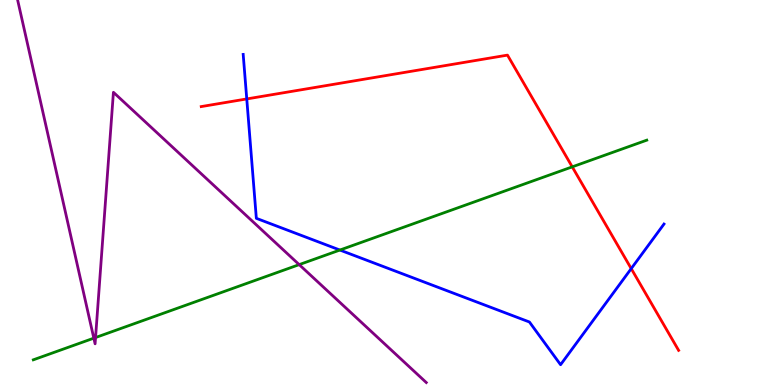[{'lines': ['blue', 'red'], 'intersections': [{'x': 3.18, 'y': 7.43}, {'x': 8.14, 'y': 3.02}]}, {'lines': ['green', 'red'], 'intersections': [{'x': 7.38, 'y': 5.67}]}, {'lines': ['purple', 'red'], 'intersections': []}, {'lines': ['blue', 'green'], 'intersections': [{'x': 4.39, 'y': 3.51}]}, {'lines': ['blue', 'purple'], 'intersections': []}, {'lines': ['green', 'purple'], 'intersections': [{'x': 1.21, 'y': 1.22}, {'x': 1.23, 'y': 1.23}, {'x': 3.86, 'y': 3.13}]}]